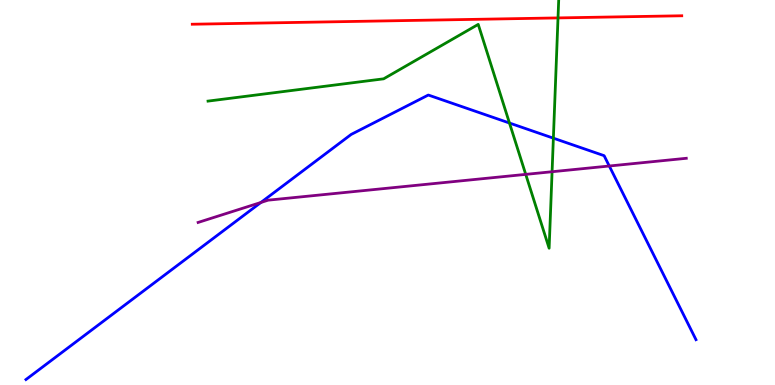[{'lines': ['blue', 'red'], 'intersections': []}, {'lines': ['green', 'red'], 'intersections': [{'x': 7.2, 'y': 9.53}]}, {'lines': ['purple', 'red'], 'intersections': []}, {'lines': ['blue', 'green'], 'intersections': [{'x': 6.57, 'y': 6.8}, {'x': 7.14, 'y': 6.41}]}, {'lines': ['blue', 'purple'], 'intersections': [{'x': 3.37, 'y': 4.74}, {'x': 7.86, 'y': 5.69}]}, {'lines': ['green', 'purple'], 'intersections': [{'x': 6.78, 'y': 5.47}, {'x': 7.12, 'y': 5.54}]}]